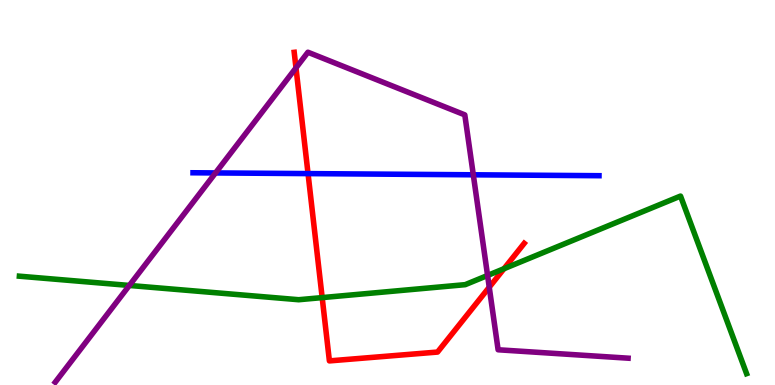[{'lines': ['blue', 'red'], 'intersections': [{'x': 3.97, 'y': 5.49}]}, {'lines': ['green', 'red'], 'intersections': [{'x': 4.16, 'y': 2.27}, {'x': 6.5, 'y': 3.02}]}, {'lines': ['purple', 'red'], 'intersections': [{'x': 3.82, 'y': 8.24}, {'x': 6.31, 'y': 2.54}]}, {'lines': ['blue', 'green'], 'intersections': []}, {'lines': ['blue', 'purple'], 'intersections': [{'x': 2.78, 'y': 5.51}, {'x': 6.11, 'y': 5.46}]}, {'lines': ['green', 'purple'], 'intersections': [{'x': 1.67, 'y': 2.59}, {'x': 6.29, 'y': 2.85}]}]